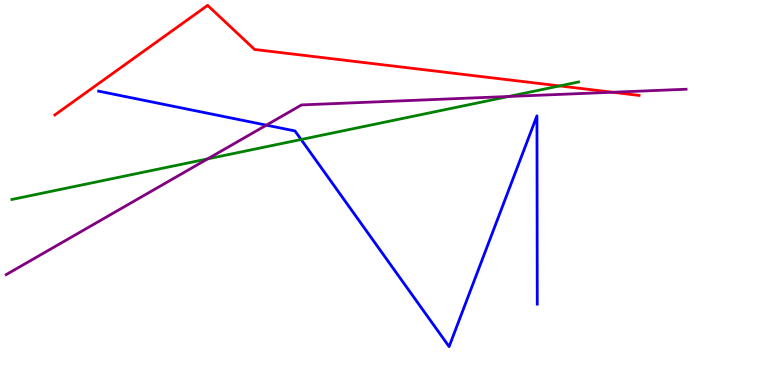[{'lines': ['blue', 'red'], 'intersections': []}, {'lines': ['green', 'red'], 'intersections': [{'x': 7.22, 'y': 7.77}]}, {'lines': ['purple', 'red'], 'intersections': [{'x': 7.9, 'y': 7.6}]}, {'lines': ['blue', 'green'], 'intersections': [{'x': 3.89, 'y': 6.38}]}, {'lines': ['blue', 'purple'], 'intersections': [{'x': 3.44, 'y': 6.75}]}, {'lines': ['green', 'purple'], 'intersections': [{'x': 2.68, 'y': 5.87}, {'x': 6.56, 'y': 7.49}]}]